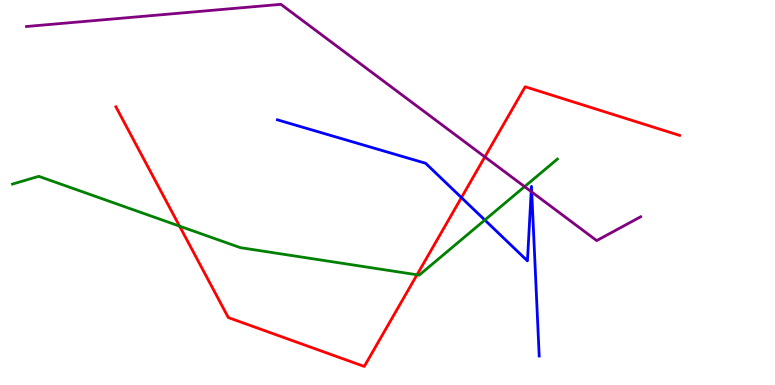[{'lines': ['blue', 'red'], 'intersections': [{'x': 5.95, 'y': 4.87}]}, {'lines': ['green', 'red'], 'intersections': [{'x': 2.32, 'y': 4.13}, {'x': 5.38, 'y': 2.86}]}, {'lines': ['purple', 'red'], 'intersections': [{'x': 6.26, 'y': 5.92}]}, {'lines': ['blue', 'green'], 'intersections': [{'x': 6.26, 'y': 4.29}]}, {'lines': ['blue', 'purple'], 'intersections': [{'x': 6.85, 'y': 5.02}, {'x': 6.86, 'y': 5.01}]}, {'lines': ['green', 'purple'], 'intersections': [{'x': 6.77, 'y': 5.15}]}]